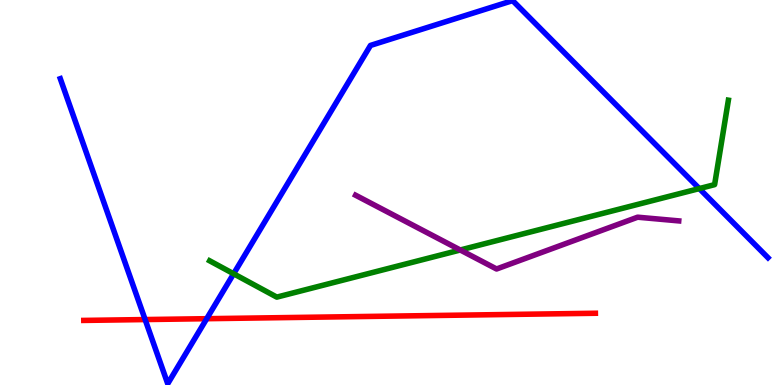[{'lines': ['blue', 'red'], 'intersections': [{'x': 1.87, 'y': 1.7}, {'x': 2.67, 'y': 1.72}]}, {'lines': ['green', 'red'], 'intersections': []}, {'lines': ['purple', 'red'], 'intersections': []}, {'lines': ['blue', 'green'], 'intersections': [{'x': 3.01, 'y': 2.89}, {'x': 9.02, 'y': 5.1}]}, {'lines': ['blue', 'purple'], 'intersections': []}, {'lines': ['green', 'purple'], 'intersections': [{'x': 5.94, 'y': 3.51}]}]